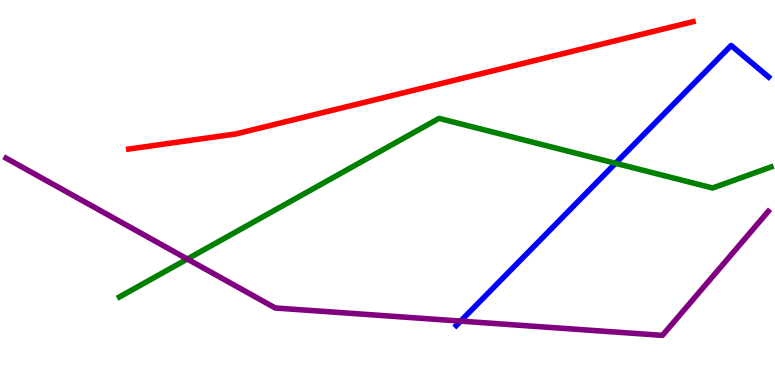[{'lines': ['blue', 'red'], 'intersections': []}, {'lines': ['green', 'red'], 'intersections': []}, {'lines': ['purple', 'red'], 'intersections': []}, {'lines': ['blue', 'green'], 'intersections': [{'x': 7.94, 'y': 5.76}]}, {'lines': ['blue', 'purple'], 'intersections': [{'x': 5.94, 'y': 1.66}]}, {'lines': ['green', 'purple'], 'intersections': [{'x': 2.42, 'y': 3.27}]}]